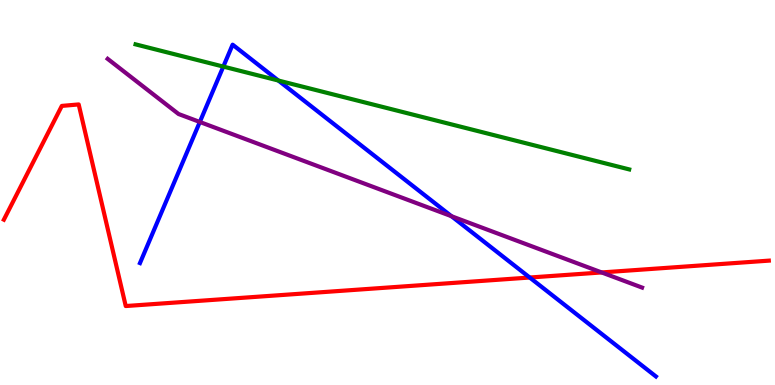[{'lines': ['blue', 'red'], 'intersections': [{'x': 6.83, 'y': 2.79}]}, {'lines': ['green', 'red'], 'intersections': []}, {'lines': ['purple', 'red'], 'intersections': [{'x': 7.76, 'y': 2.92}]}, {'lines': ['blue', 'green'], 'intersections': [{'x': 2.88, 'y': 8.27}, {'x': 3.59, 'y': 7.91}]}, {'lines': ['blue', 'purple'], 'intersections': [{'x': 2.58, 'y': 6.83}, {'x': 5.83, 'y': 4.38}]}, {'lines': ['green', 'purple'], 'intersections': []}]